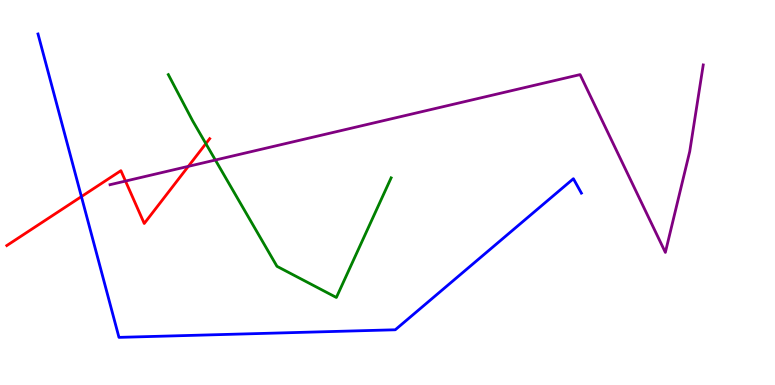[{'lines': ['blue', 'red'], 'intersections': [{'x': 1.05, 'y': 4.89}]}, {'lines': ['green', 'red'], 'intersections': [{'x': 2.66, 'y': 6.27}]}, {'lines': ['purple', 'red'], 'intersections': [{'x': 1.62, 'y': 5.3}, {'x': 2.43, 'y': 5.68}]}, {'lines': ['blue', 'green'], 'intersections': []}, {'lines': ['blue', 'purple'], 'intersections': []}, {'lines': ['green', 'purple'], 'intersections': [{'x': 2.78, 'y': 5.84}]}]